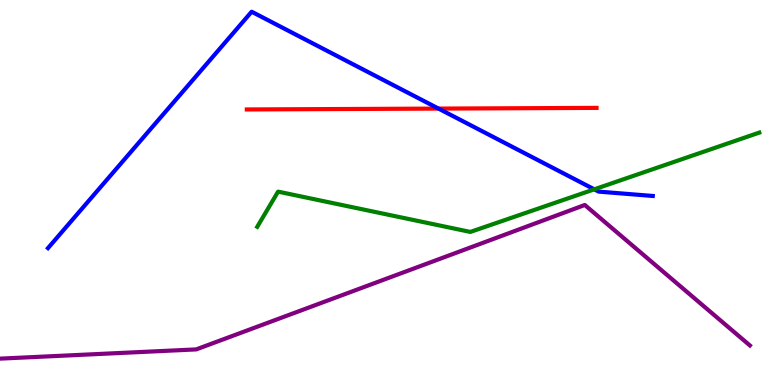[{'lines': ['blue', 'red'], 'intersections': [{'x': 5.66, 'y': 7.18}]}, {'lines': ['green', 'red'], 'intersections': []}, {'lines': ['purple', 'red'], 'intersections': []}, {'lines': ['blue', 'green'], 'intersections': [{'x': 7.67, 'y': 5.08}]}, {'lines': ['blue', 'purple'], 'intersections': []}, {'lines': ['green', 'purple'], 'intersections': []}]